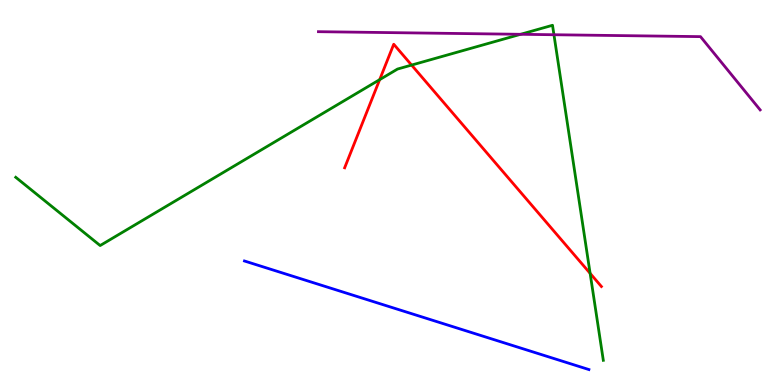[{'lines': ['blue', 'red'], 'intersections': []}, {'lines': ['green', 'red'], 'intersections': [{'x': 4.9, 'y': 7.93}, {'x': 5.31, 'y': 8.31}, {'x': 7.61, 'y': 2.9}]}, {'lines': ['purple', 'red'], 'intersections': []}, {'lines': ['blue', 'green'], 'intersections': []}, {'lines': ['blue', 'purple'], 'intersections': []}, {'lines': ['green', 'purple'], 'intersections': [{'x': 6.72, 'y': 9.11}, {'x': 7.15, 'y': 9.1}]}]